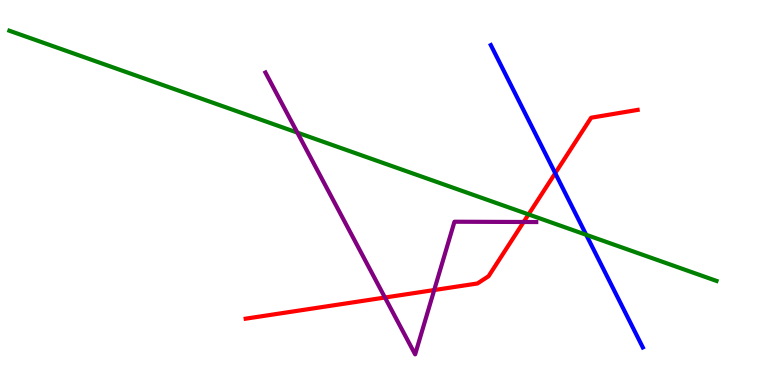[{'lines': ['blue', 'red'], 'intersections': [{'x': 7.16, 'y': 5.5}]}, {'lines': ['green', 'red'], 'intersections': [{'x': 6.82, 'y': 4.43}]}, {'lines': ['purple', 'red'], 'intersections': [{'x': 4.97, 'y': 2.27}, {'x': 5.6, 'y': 2.47}, {'x': 6.76, 'y': 4.23}]}, {'lines': ['blue', 'green'], 'intersections': [{'x': 7.56, 'y': 3.9}]}, {'lines': ['blue', 'purple'], 'intersections': []}, {'lines': ['green', 'purple'], 'intersections': [{'x': 3.84, 'y': 6.56}]}]